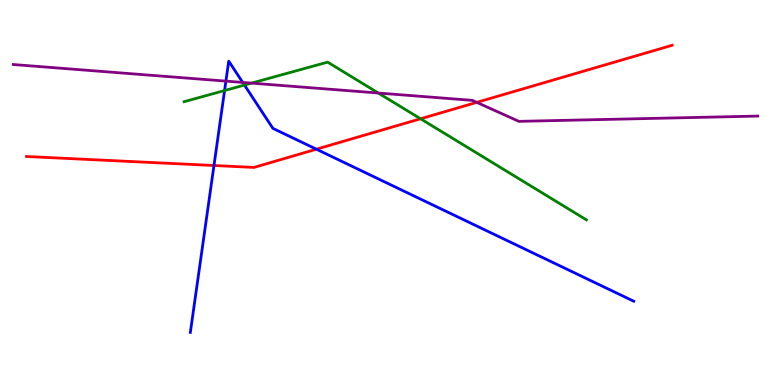[{'lines': ['blue', 'red'], 'intersections': [{'x': 2.76, 'y': 5.7}, {'x': 4.08, 'y': 6.12}]}, {'lines': ['green', 'red'], 'intersections': [{'x': 5.43, 'y': 6.91}]}, {'lines': ['purple', 'red'], 'intersections': [{'x': 6.15, 'y': 7.34}]}, {'lines': ['blue', 'green'], 'intersections': [{'x': 2.9, 'y': 7.65}, {'x': 3.15, 'y': 7.79}]}, {'lines': ['blue', 'purple'], 'intersections': [{'x': 2.91, 'y': 7.89}, {'x': 3.13, 'y': 7.86}]}, {'lines': ['green', 'purple'], 'intersections': [{'x': 3.25, 'y': 7.84}, {'x': 4.88, 'y': 7.58}]}]